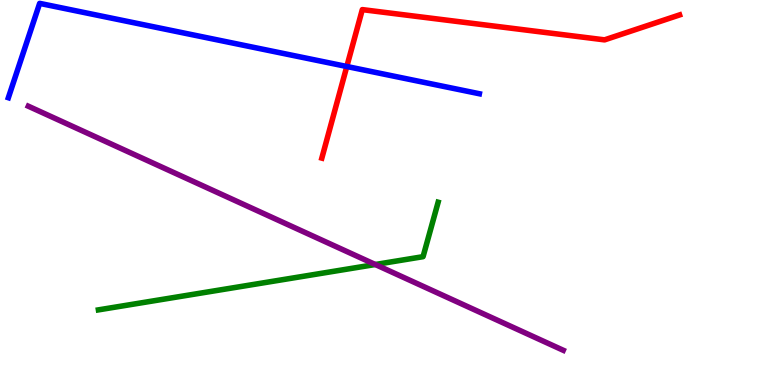[{'lines': ['blue', 'red'], 'intersections': [{'x': 4.47, 'y': 8.27}]}, {'lines': ['green', 'red'], 'intersections': []}, {'lines': ['purple', 'red'], 'intersections': []}, {'lines': ['blue', 'green'], 'intersections': []}, {'lines': ['blue', 'purple'], 'intersections': []}, {'lines': ['green', 'purple'], 'intersections': [{'x': 4.84, 'y': 3.13}]}]